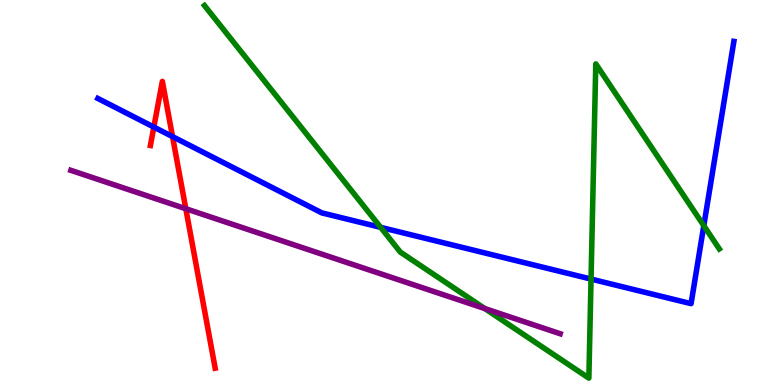[{'lines': ['blue', 'red'], 'intersections': [{'x': 1.99, 'y': 6.7}, {'x': 2.23, 'y': 6.45}]}, {'lines': ['green', 'red'], 'intersections': []}, {'lines': ['purple', 'red'], 'intersections': [{'x': 2.4, 'y': 4.58}]}, {'lines': ['blue', 'green'], 'intersections': [{'x': 4.91, 'y': 4.09}, {'x': 7.63, 'y': 2.75}, {'x': 9.08, 'y': 4.14}]}, {'lines': ['blue', 'purple'], 'intersections': []}, {'lines': ['green', 'purple'], 'intersections': [{'x': 6.26, 'y': 1.99}]}]